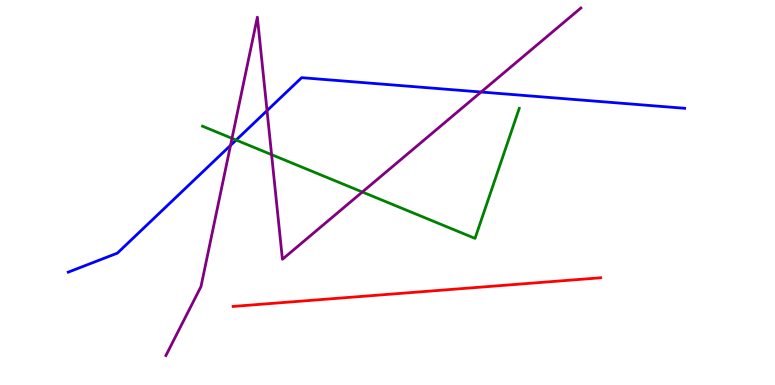[{'lines': ['blue', 'red'], 'intersections': []}, {'lines': ['green', 'red'], 'intersections': []}, {'lines': ['purple', 'red'], 'intersections': []}, {'lines': ['blue', 'green'], 'intersections': [{'x': 3.05, 'y': 6.36}]}, {'lines': ['blue', 'purple'], 'intersections': [{'x': 2.97, 'y': 6.22}, {'x': 3.45, 'y': 7.13}, {'x': 6.21, 'y': 7.61}]}, {'lines': ['green', 'purple'], 'intersections': [{'x': 2.99, 'y': 6.41}, {'x': 3.5, 'y': 5.98}, {'x': 4.68, 'y': 5.01}]}]